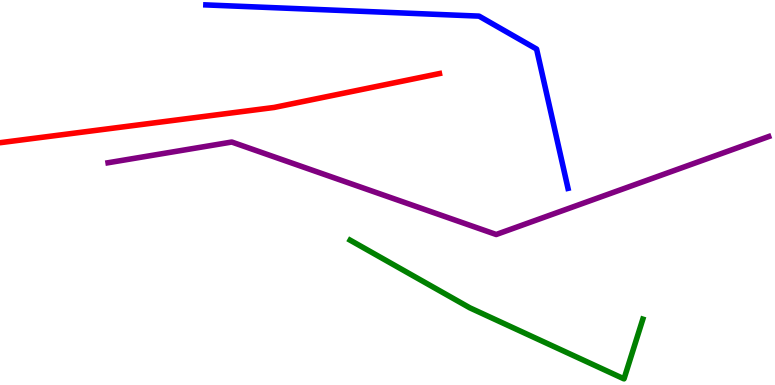[{'lines': ['blue', 'red'], 'intersections': []}, {'lines': ['green', 'red'], 'intersections': []}, {'lines': ['purple', 'red'], 'intersections': []}, {'lines': ['blue', 'green'], 'intersections': []}, {'lines': ['blue', 'purple'], 'intersections': []}, {'lines': ['green', 'purple'], 'intersections': []}]